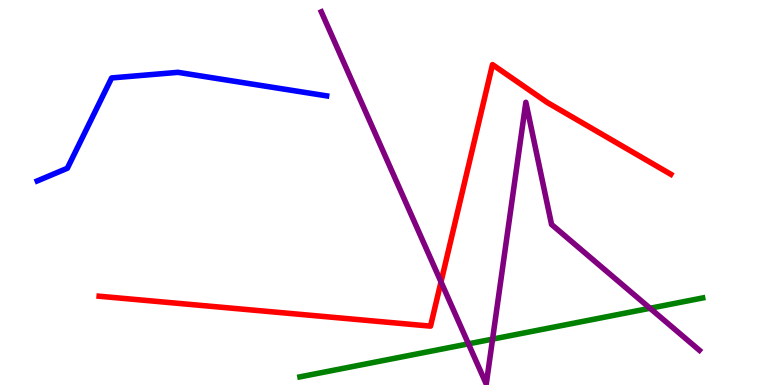[{'lines': ['blue', 'red'], 'intersections': []}, {'lines': ['green', 'red'], 'intersections': []}, {'lines': ['purple', 'red'], 'intersections': [{'x': 5.69, 'y': 2.68}]}, {'lines': ['blue', 'green'], 'intersections': []}, {'lines': ['blue', 'purple'], 'intersections': []}, {'lines': ['green', 'purple'], 'intersections': [{'x': 6.04, 'y': 1.07}, {'x': 6.36, 'y': 1.19}, {'x': 8.39, 'y': 1.99}]}]